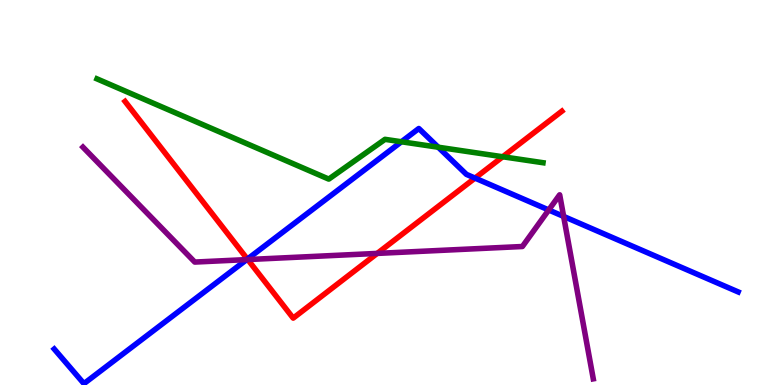[{'lines': ['blue', 'red'], 'intersections': [{'x': 3.19, 'y': 3.27}, {'x': 6.13, 'y': 5.37}]}, {'lines': ['green', 'red'], 'intersections': [{'x': 6.49, 'y': 5.93}]}, {'lines': ['purple', 'red'], 'intersections': [{'x': 3.2, 'y': 3.26}, {'x': 4.87, 'y': 3.42}]}, {'lines': ['blue', 'green'], 'intersections': [{'x': 5.18, 'y': 6.32}, {'x': 5.65, 'y': 6.18}]}, {'lines': ['blue', 'purple'], 'intersections': [{'x': 3.18, 'y': 3.26}, {'x': 7.08, 'y': 4.55}, {'x': 7.27, 'y': 4.38}]}, {'lines': ['green', 'purple'], 'intersections': []}]